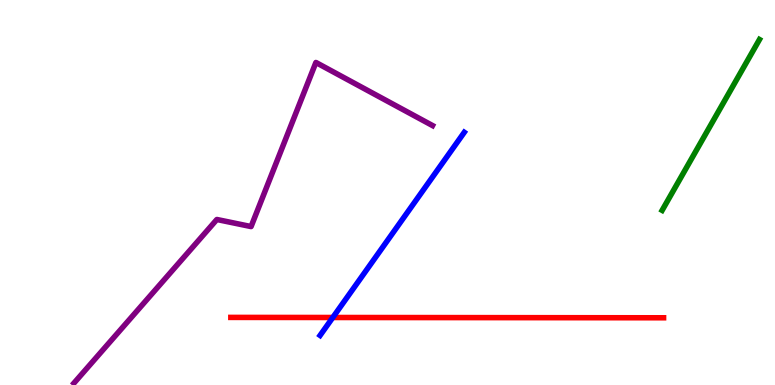[{'lines': ['blue', 'red'], 'intersections': [{'x': 4.29, 'y': 1.75}]}, {'lines': ['green', 'red'], 'intersections': []}, {'lines': ['purple', 'red'], 'intersections': []}, {'lines': ['blue', 'green'], 'intersections': []}, {'lines': ['blue', 'purple'], 'intersections': []}, {'lines': ['green', 'purple'], 'intersections': []}]